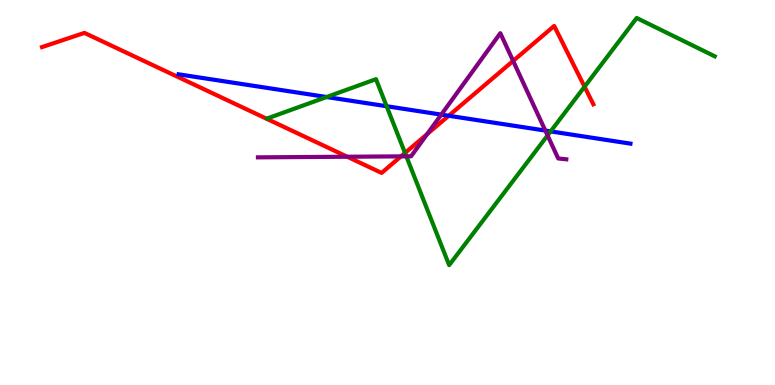[{'lines': ['blue', 'red'], 'intersections': [{'x': 5.79, 'y': 6.99}]}, {'lines': ['green', 'red'], 'intersections': [{'x': 5.23, 'y': 6.03}, {'x': 7.54, 'y': 7.75}]}, {'lines': ['purple', 'red'], 'intersections': [{'x': 4.48, 'y': 5.93}, {'x': 5.17, 'y': 5.94}, {'x': 5.51, 'y': 6.52}, {'x': 6.62, 'y': 8.42}]}, {'lines': ['blue', 'green'], 'intersections': [{'x': 4.21, 'y': 7.48}, {'x': 4.99, 'y': 7.24}, {'x': 7.11, 'y': 6.59}]}, {'lines': ['blue', 'purple'], 'intersections': [{'x': 5.69, 'y': 7.02}, {'x': 7.04, 'y': 6.61}]}, {'lines': ['green', 'purple'], 'intersections': [{'x': 5.24, 'y': 5.94}, {'x': 7.07, 'y': 6.48}]}]